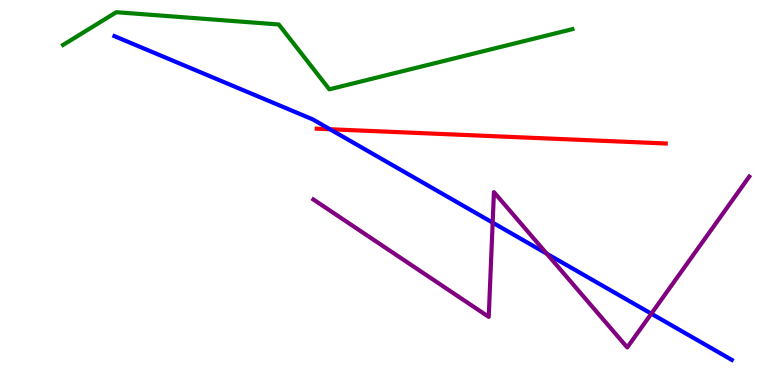[{'lines': ['blue', 'red'], 'intersections': [{'x': 4.26, 'y': 6.64}]}, {'lines': ['green', 'red'], 'intersections': []}, {'lines': ['purple', 'red'], 'intersections': []}, {'lines': ['blue', 'green'], 'intersections': []}, {'lines': ['blue', 'purple'], 'intersections': [{'x': 6.36, 'y': 4.22}, {'x': 7.06, 'y': 3.41}, {'x': 8.4, 'y': 1.85}]}, {'lines': ['green', 'purple'], 'intersections': []}]